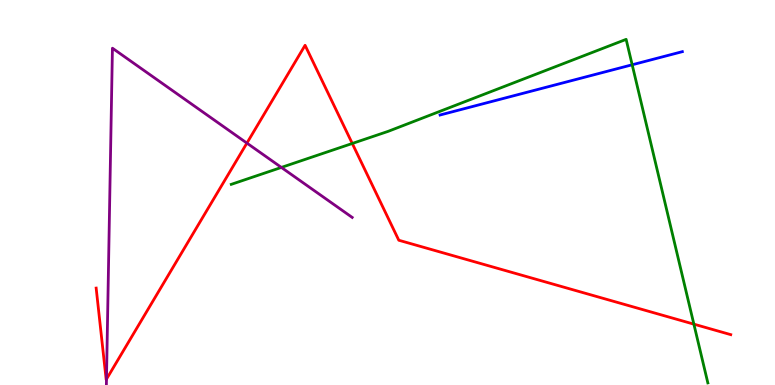[{'lines': ['blue', 'red'], 'intersections': []}, {'lines': ['green', 'red'], 'intersections': [{'x': 4.55, 'y': 6.27}, {'x': 8.95, 'y': 1.58}]}, {'lines': ['purple', 'red'], 'intersections': [{'x': 1.37, 'y': 0.152}, {'x': 3.19, 'y': 6.28}]}, {'lines': ['blue', 'green'], 'intersections': [{'x': 8.16, 'y': 8.32}]}, {'lines': ['blue', 'purple'], 'intersections': []}, {'lines': ['green', 'purple'], 'intersections': [{'x': 3.63, 'y': 5.65}]}]